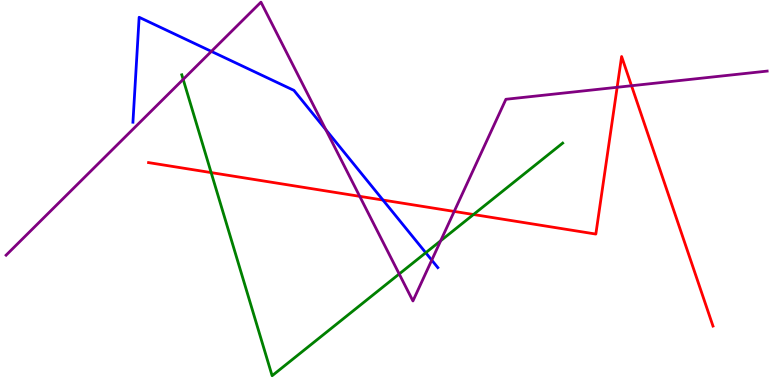[{'lines': ['blue', 'red'], 'intersections': [{'x': 4.94, 'y': 4.8}]}, {'lines': ['green', 'red'], 'intersections': [{'x': 2.72, 'y': 5.52}, {'x': 6.11, 'y': 4.43}]}, {'lines': ['purple', 'red'], 'intersections': [{'x': 4.64, 'y': 4.9}, {'x': 5.86, 'y': 4.51}, {'x': 7.96, 'y': 7.73}, {'x': 8.15, 'y': 7.77}]}, {'lines': ['blue', 'green'], 'intersections': [{'x': 5.49, 'y': 3.44}]}, {'lines': ['blue', 'purple'], 'intersections': [{'x': 2.73, 'y': 8.67}, {'x': 4.2, 'y': 6.63}, {'x': 5.57, 'y': 3.24}]}, {'lines': ['green', 'purple'], 'intersections': [{'x': 2.36, 'y': 7.94}, {'x': 5.15, 'y': 2.88}, {'x': 5.69, 'y': 3.75}]}]